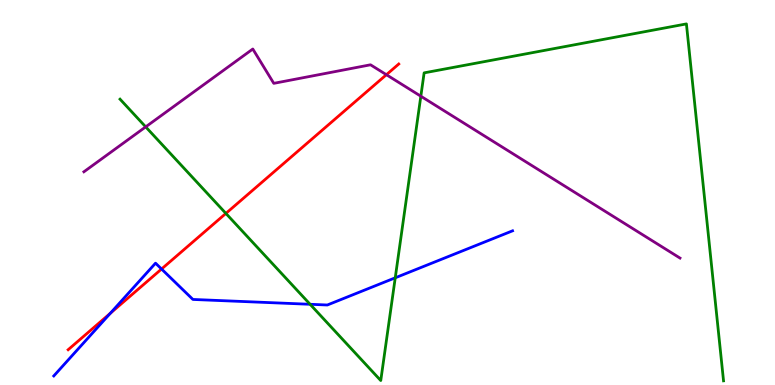[{'lines': ['blue', 'red'], 'intersections': [{'x': 1.42, 'y': 1.86}, {'x': 2.08, 'y': 3.01}]}, {'lines': ['green', 'red'], 'intersections': [{'x': 2.91, 'y': 4.46}]}, {'lines': ['purple', 'red'], 'intersections': [{'x': 4.99, 'y': 8.06}]}, {'lines': ['blue', 'green'], 'intersections': [{'x': 4.0, 'y': 2.1}, {'x': 5.1, 'y': 2.78}]}, {'lines': ['blue', 'purple'], 'intersections': []}, {'lines': ['green', 'purple'], 'intersections': [{'x': 1.88, 'y': 6.7}, {'x': 5.43, 'y': 7.5}]}]